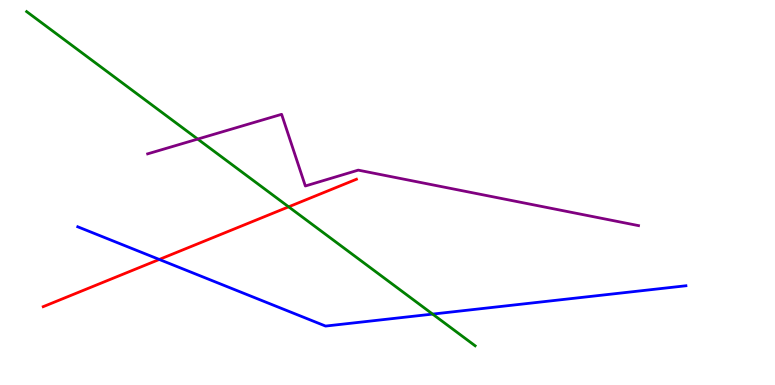[{'lines': ['blue', 'red'], 'intersections': [{'x': 2.06, 'y': 3.26}]}, {'lines': ['green', 'red'], 'intersections': [{'x': 3.72, 'y': 4.63}]}, {'lines': ['purple', 'red'], 'intersections': []}, {'lines': ['blue', 'green'], 'intersections': [{'x': 5.58, 'y': 1.84}]}, {'lines': ['blue', 'purple'], 'intersections': []}, {'lines': ['green', 'purple'], 'intersections': [{'x': 2.55, 'y': 6.39}]}]